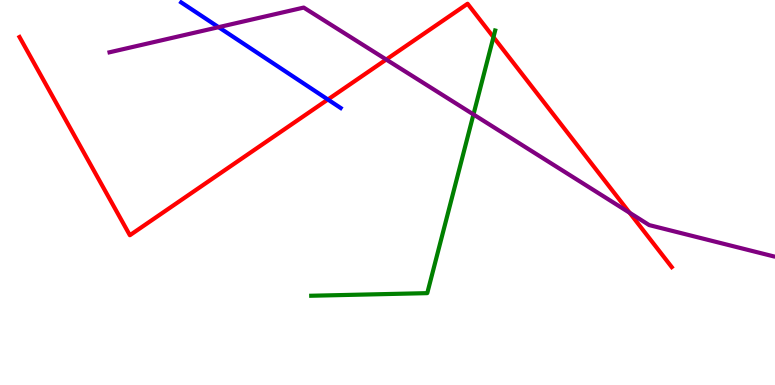[{'lines': ['blue', 'red'], 'intersections': [{'x': 4.23, 'y': 7.42}]}, {'lines': ['green', 'red'], 'intersections': [{'x': 6.37, 'y': 9.04}]}, {'lines': ['purple', 'red'], 'intersections': [{'x': 4.98, 'y': 8.45}, {'x': 8.12, 'y': 4.47}]}, {'lines': ['blue', 'green'], 'intersections': []}, {'lines': ['blue', 'purple'], 'intersections': [{'x': 2.82, 'y': 9.29}]}, {'lines': ['green', 'purple'], 'intersections': [{'x': 6.11, 'y': 7.03}]}]